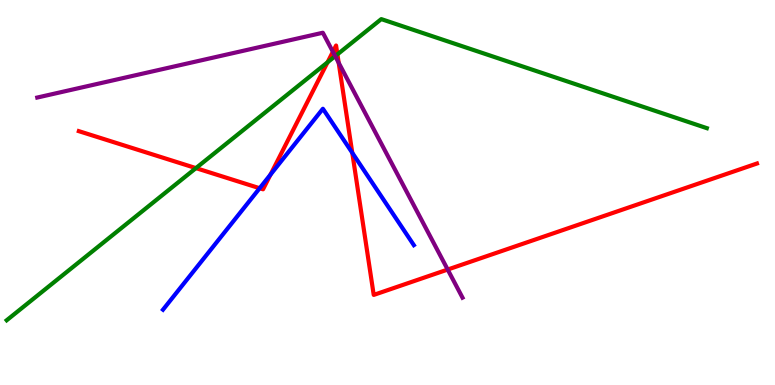[{'lines': ['blue', 'red'], 'intersections': [{'x': 3.35, 'y': 5.11}, {'x': 3.49, 'y': 5.47}, {'x': 4.55, 'y': 6.03}]}, {'lines': ['green', 'red'], 'intersections': [{'x': 2.53, 'y': 5.63}, {'x': 4.23, 'y': 8.38}, {'x': 4.35, 'y': 8.59}]}, {'lines': ['purple', 'red'], 'intersections': [{'x': 4.3, 'y': 8.65}, {'x': 4.37, 'y': 8.37}, {'x': 5.78, 'y': 3.0}]}, {'lines': ['blue', 'green'], 'intersections': []}, {'lines': ['blue', 'purple'], 'intersections': []}, {'lines': ['green', 'purple'], 'intersections': [{'x': 4.33, 'y': 8.54}]}]